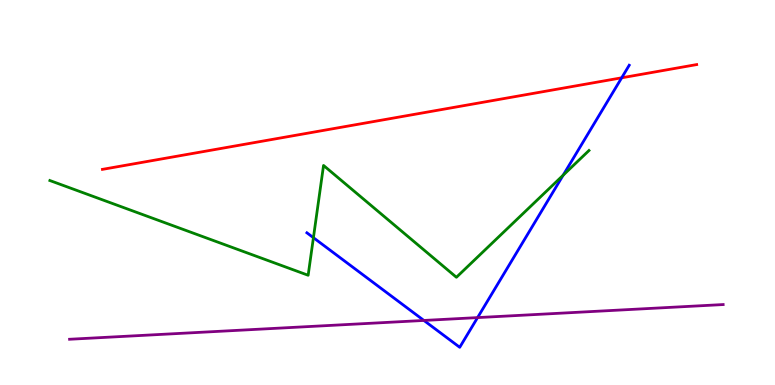[{'lines': ['blue', 'red'], 'intersections': [{'x': 8.02, 'y': 7.98}]}, {'lines': ['green', 'red'], 'intersections': []}, {'lines': ['purple', 'red'], 'intersections': []}, {'lines': ['blue', 'green'], 'intersections': [{'x': 4.04, 'y': 3.83}, {'x': 7.27, 'y': 5.45}]}, {'lines': ['blue', 'purple'], 'intersections': [{'x': 5.47, 'y': 1.68}, {'x': 6.16, 'y': 1.75}]}, {'lines': ['green', 'purple'], 'intersections': []}]